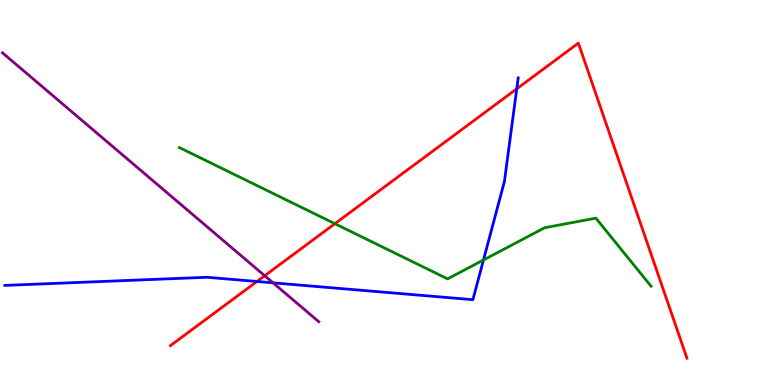[{'lines': ['blue', 'red'], 'intersections': [{'x': 3.32, 'y': 2.69}, {'x': 6.67, 'y': 7.69}]}, {'lines': ['green', 'red'], 'intersections': [{'x': 4.32, 'y': 4.19}]}, {'lines': ['purple', 'red'], 'intersections': [{'x': 3.42, 'y': 2.84}]}, {'lines': ['blue', 'green'], 'intersections': [{'x': 6.24, 'y': 3.25}]}, {'lines': ['blue', 'purple'], 'intersections': [{'x': 3.52, 'y': 2.65}]}, {'lines': ['green', 'purple'], 'intersections': []}]